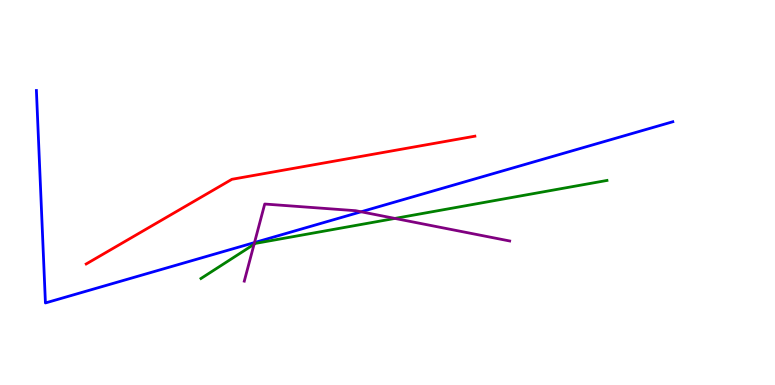[{'lines': ['blue', 'red'], 'intersections': []}, {'lines': ['green', 'red'], 'intersections': []}, {'lines': ['purple', 'red'], 'intersections': []}, {'lines': ['blue', 'green'], 'intersections': []}, {'lines': ['blue', 'purple'], 'intersections': [{'x': 3.28, 'y': 3.7}, {'x': 4.66, 'y': 4.5}]}, {'lines': ['green', 'purple'], 'intersections': [{'x': 3.28, 'y': 3.65}, {'x': 5.1, 'y': 4.33}]}]